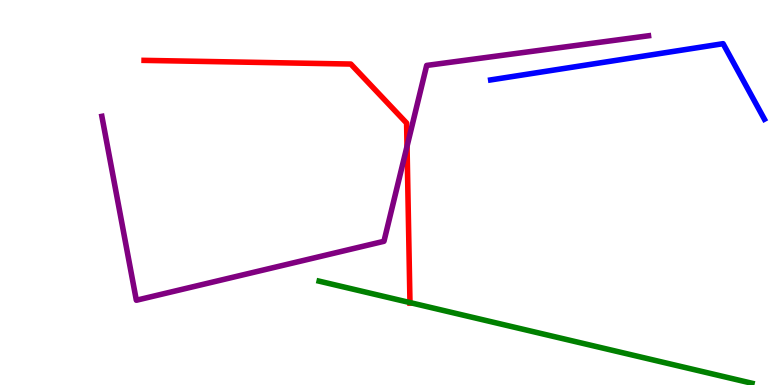[{'lines': ['blue', 'red'], 'intersections': []}, {'lines': ['green', 'red'], 'intersections': [{'x': 5.29, 'y': 2.14}]}, {'lines': ['purple', 'red'], 'intersections': [{'x': 5.25, 'y': 6.2}]}, {'lines': ['blue', 'green'], 'intersections': []}, {'lines': ['blue', 'purple'], 'intersections': []}, {'lines': ['green', 'purple'], 'intersections': []}]